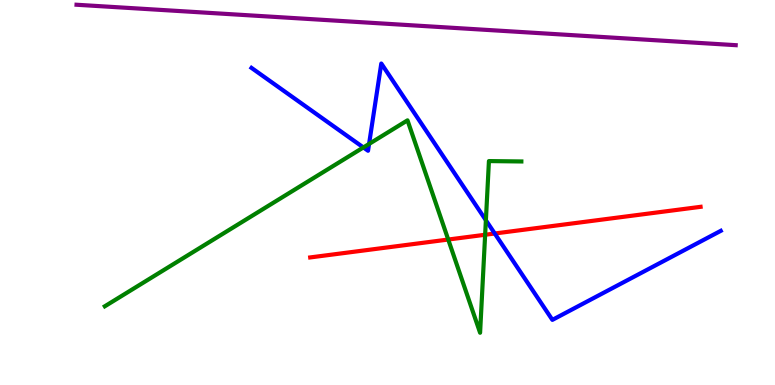[{'lines': ['blue', 'red'], 'intersections': [{'x': 6.38, 'y': 3.93}]}, {'lines': ['green', 'red'], 'intersections': [{'x': 5.78, 'y': 3.78}, {'x': 6.26, 'y': 3.9}]}, {'lines': ['purple', 'red'], 'intersections': []}, {'lines': ['blue', 'green'], 'intersections': [{'x': 4.69, 'y': 6.17}, {'x': 4.76, 'y': 6.26}, {'x': 6.27, 'y': 4.28}]}, {'lines': ['blue', 'purple'], 'intersections': []}, {'lines': ['green', 'purple'], 'intersections': []}]